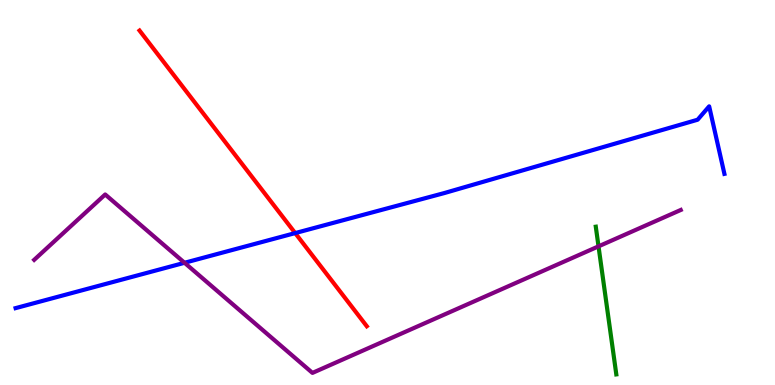[{'lines': ['blue', 'red'], 'intersections': [{'x': 3.81, 'y': 3.95}]}, {'lines': ['green', 'red'], 'intersections': []}, {'lines': ['purple', 'red'], 'intersections': []}, {'lines': ['blue', 'green'], 'intersections': []}, {'lines': ['blue', 'purple'], 'intersections': [{'x': 2.38, 'y': 3.17}]}, {'lines': ['green', 'purple'], 'intersections': [{'x': 7.72, 'y': 3.6}]}]